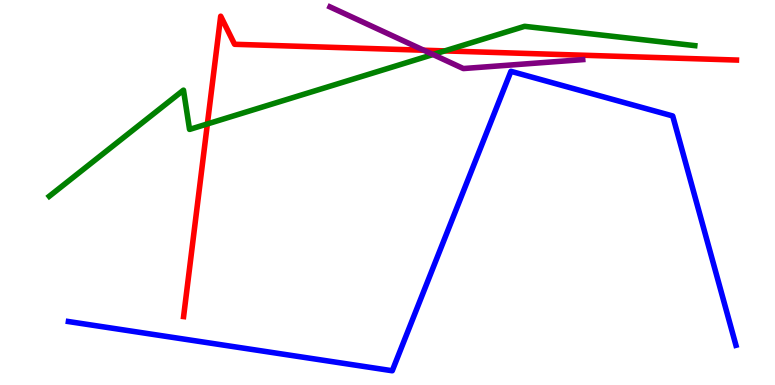[{'lines': ['blue', 'red'], 'intersections': []}, {'lines': ['green', 'red'], 'intersections': [{'x': 2.68, 'y': 6.78}, {'x': 5.74, 'y': 8.68}]}, {'lines': ['purple', 'red'], 'intersections': [{'x': 5.47, 'y': 8.7}]}, {'lines': ['blue', 'green'], 'intersections': []}, {'lines': ['blue', 'purple'], 'intersections': []}, {'lines': ['green', 'purple'], 'intersections': [{'x': 5.59, 'y': 8.58}]}]